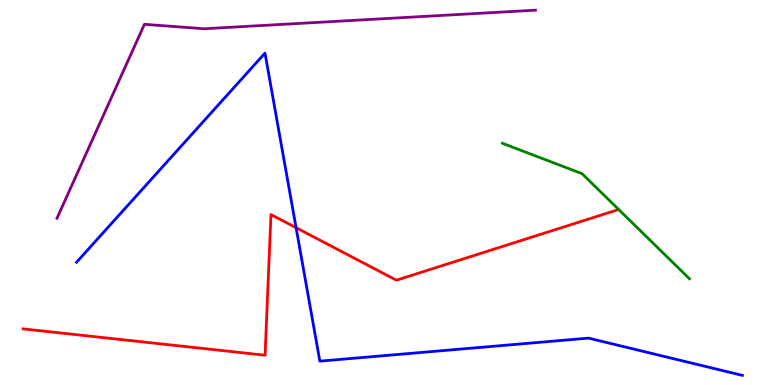[{'lines': ['blue', 'red'], 'intersections': [{'x': 3.82, 'y': 4.09}]}, {'lines': ['green', 'red'], 'intersections': []}, {'lines': ['purple', 'red'], 'intersections': []}, {'lines': ['blue', 'green'], 'intersections': []}, {'lines': ['blue', 'purple'], 'intersections': []}, {'lines': ['green', 'purple'], 'intersections': []}]